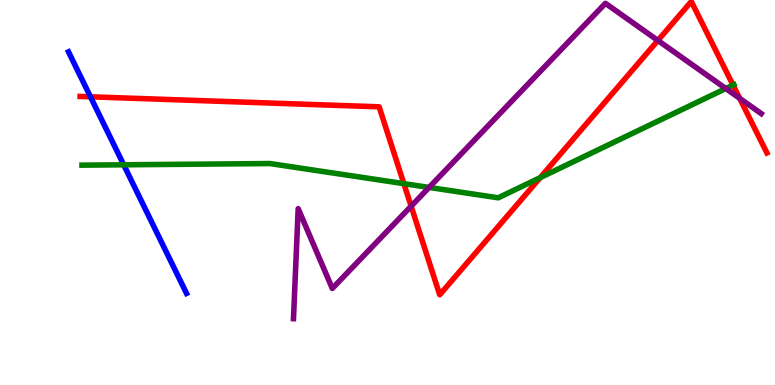[{'lines': ['blue', 'red'], 'intersections': [{'x': 1.17, 'y': 7.49}]}, {'lines': ['green', 'red'], 'intersections': [{'x': 5.21, 'y': 5.23}, {'x': 6.97, 'y': 5.39}, {'x': 9.46, 'y': 7.79}]}, {'lines': ['purple', 'red'], 'intersections': [{'x': 5.3, 'y': 4.64}, {'x': 8.49, 'y': 8.95}, {'x': 9.54, 'y': 7.45}]}, {'lines': ['blue', 'green'], 'intersections': [{'x': 1.6, 'y': 5.72}]}, {'lines': ['blue', 'purple'], 'intersections': []}, {'lines': ['green', 'purple'], 'intersections': [{'x': 5.54, 'y': 5.13}, {'x': 9.37, 'y': 7.7}]}]